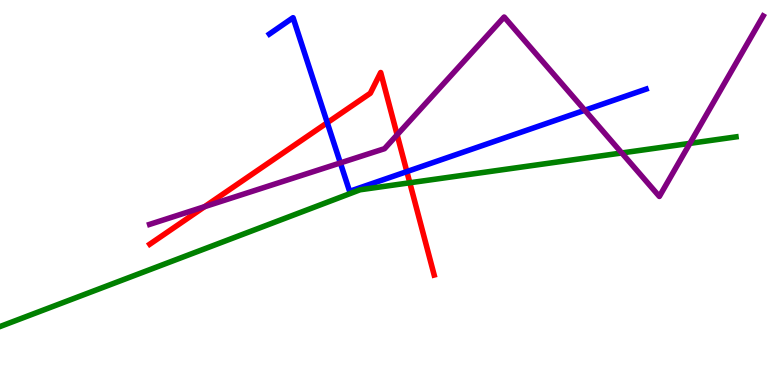[{'lines': ['blue', 'red'], 'intersections': [{'x': 4.22, 'y': 6.81}, {'x': 5.25, 'y': 5.54}]}, {'lines': ['green', 'red'], 'intersections': [{'x': 5.29, 'y': 5.25}]}, {'lines': ['purple', 'red'], 'intersections': [{'x': 2.64, 'y': 4.63}, {'x': 5.12, 'y': 6.5}]}, {'lines': ['blue', 'green'], 'intersections': []}, {'lines': ['blue', 'purple'], 'intersections': [{'x': 4.39, 'y': 5.77}, {'x': 7.55, 'y': 7.14}]}, {'lines': ['green', 'purple'], 'intersections': [{'x': 8.02, 'y': 6.03}, {'x': 8.9, 'y': 6.28}]}]